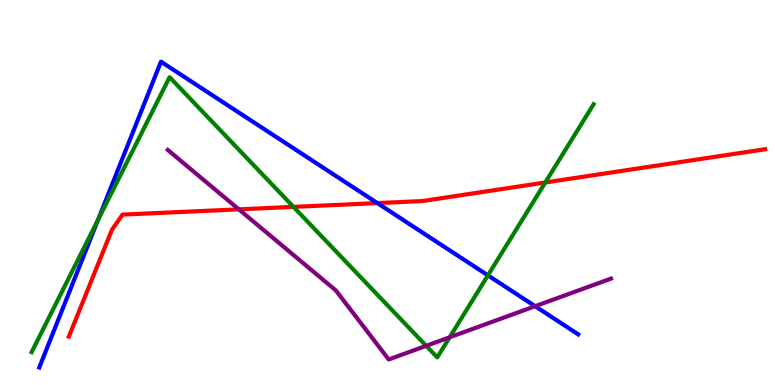[{'lines': ['blue', 'red'], 'intersections': [{'x': 4.87, 'y': 4.72}]}, {'lines': ['green', 'red'], 'intersections': [{'x': 3.79, 'y': 4.63}, {'x': 7.04, 'y': 5.26}]}, {'lines': ['purple', 'red'], 'intersections': [{'x': 3.08, 'y': 4.56}]}, {'lines': ['blue', 'green'], 'intersections': [{'x': 1.27, 'y': 4.3}, {'x': 6.3, 'y': 2.85}]}, {'lines': ['blue', 'purple'], 'intersections': [{'x': 6.91, 'y': 2.05}]}, {'lines': ['green', 'purple'], 'intersections': [{'x': 5.5, 'y': 1.02}, {'x': 5.8, 'y': 1.24}]}]